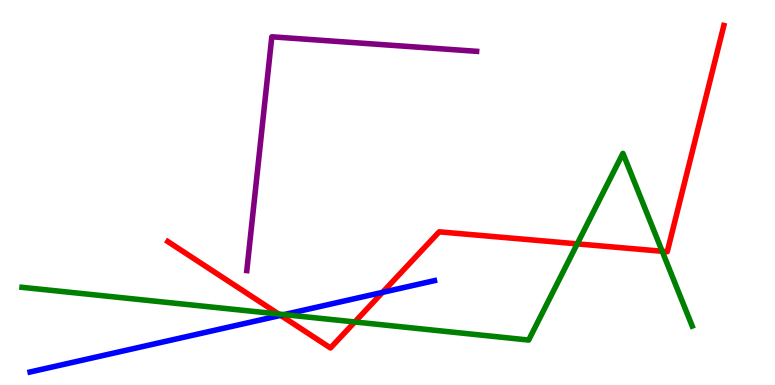[{'lines': ['blue', 'red'], 'intersections': [{'x': 3.62, 'y': 1.81}, {'x': 4.94, 'y': 2.41}]}, {'lines': ['green', 'red'], 'intersections': [{'x': 3.6, 'y': 1.84}, {'x': 4.58, 'y': 1.64}, {'x': 7.45, 'y': 3.67}, {'x': 8.54, 'y': 3.47}]}, {'lines': ['purple', 'red'], 'intersections': []}, {'lines': ['blue', 'green'], 'intersections': [{'x': 3.67, 'y': 1.83}]}, {'lines': ['blue', 'purple'], 'intersections': []}, {'lines': ['green', 'purple'], 'intersections': []}]